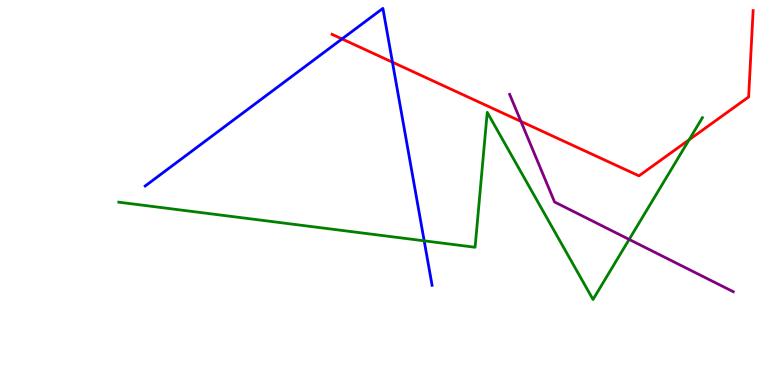[{'lines': ['blue', 'red'], 'intersections': [{'x': 4.41, 'y': 8.99}, {'x': 5.06, 'y': 8.38}]}, {'lines': ['green', 'red'], 'intersections': [{'x': 8.89, 'y': 6.37}]}, {'lines': ['purple', 'red'], 'intersections': [{'x': 6.72, 'y': 6.85}]}, {'lines': ['blue', 'green'], 'intersections': [{'x': 5.47, 'y': 3.74}]}, {'lines': ['blue', 'purple'], 'intersections': []}, {'lines': ['green', 'purple'], 'intersections': [{'x': 8.12, 'y': 3.78}]}]